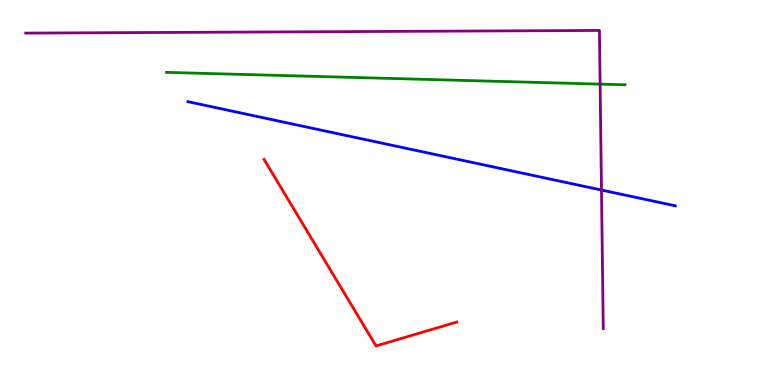[{'lines': ['blue', 'red'], 'intersections': []}, {'lines': ['green', 'red'], 'intersections': []}, {'lines': ['purple', 'red'], 'intersections': []}, {'lines': ['blue', 'green'], 'intersections': []}, {'lines': ['blue', 'purple'], 'intersections': [{'x': 7.76, 'y': 5.06}]}, {'lines': ['green', 'purple'], 'intersections': [{'x': 7.74, 'y': 7.81}]}]